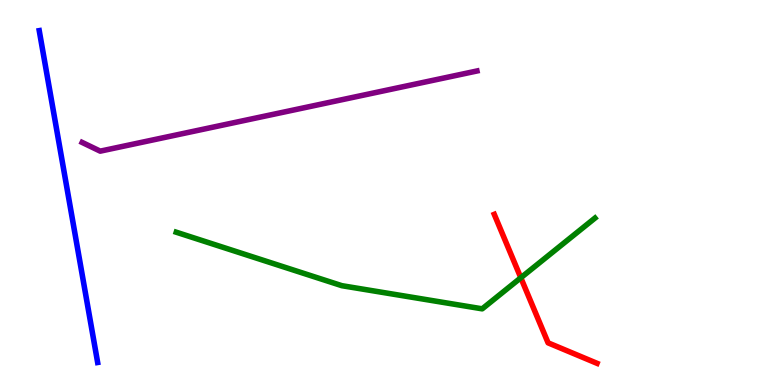[{'lines': ['blue', 'red'], 'intersections': []}, {'lines': ['green', 'red'], 'intersections': [{'x': 6.72, 'y': 2.79}]}, {'lines': ['purple', 'red'], 'intersections': []}, {'lines': ['blue', 'green'], 'intersections': []}, {'lines': ['blue', 'purple'], 'intersections': []}, {'lines': ['green', 'purple'], 'intersections': []}]